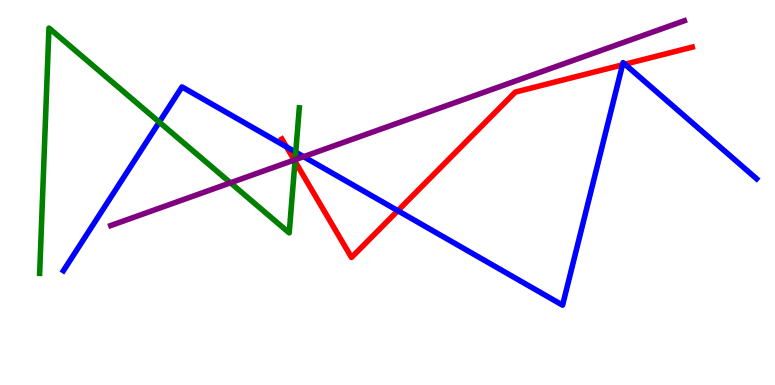[{'lines': ['blue', 'red'], 'intersections': [{'x': 3.7, 'y': 6.19}, {'x': 5.13, 'y': 4.53}, {'x': 8.03, 'y': 8.32}, {'x': 8.06, 'y': 8.33}]}, {'lines': ['green', 'red'], 'intersections': [{'x': 3.81, 'y': 5.81}]}, {'lines': ['purple', 'red'], 'intersections': [{'x': 3.8, 'y': 5.84}]}, {'lines': ['blue', 'green'], 'intersections': [{'x': 2.06, 'y': 6.83}, {'x': 3.82, 'y': 6.05}]}, {'lines': ['blue', 'purple'], 'intersections': [{'x': 3.92, 'y': 5.93}]}, {'lines': ['green', 'purple'], 'intersections': [{'x': 2.97, 'y': 5.25}, {'x': 3.81, 'y': 5.85}]}]